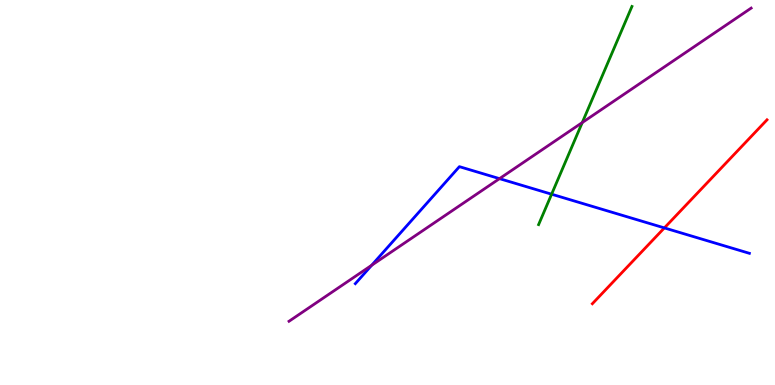[{'lines': ['blue', 'red'], 'intersections': [{'x': 8.57, 'y': 4.08}]}, {'lines': ['green', 'red'], 'intersections': []}, {'lines': ['purple', 'red'], 'intersections': []}, {'lines': ['blue', 'green'], 'intersections': [{'x': 7.12, 'y': 4.96}]}, {'lines': ['blue', 'purple'], 'intersections': [{'x': 4.8, 'y': 3.11}, {'x': 6.45, 'y': 5.36}]}, {'lines': ['green', 'purple'], 'intersections': [{'x': 7.51, 'y': 6.82}]}]